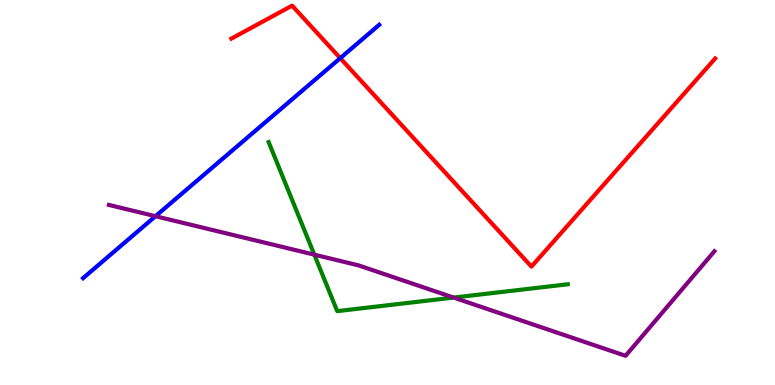[{'lines': ['blue', 'red'], 'intersections': [{'x': 4.39, 'y': 8.49}]}, {'lines': ['green', 'red'], 'intersections': []}, {'lines': ['purple', 'red'], 'intersections': []}, {'lines': ['blue', 'green'], 'intersections': []}, {'lines': ['blue', 'purple'], 'intersections': [{'x': 2.01, 'y': 4.38}]}, {'lines': ['green', 'purple'], 'intersections': [{'x': 4.06, 'y': 3.39}, {'x': 5.85, 'y': 2.27}]}]